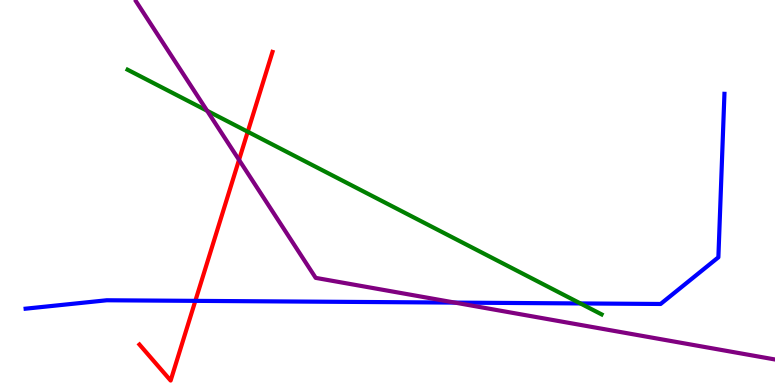[{'lines': ['blue', 'red'], 'intersections': [{'x': 2.52, 'y': 2.19}]}, {'lines': ['green', 'red'], 'intersections': [{'x': 3.2, 'y': 6.58}]}, {'lines': ['purple', 'red'], 'intersections': [{'x': 3.08, 'y': 5.85}]}, {'lines': ['blue', 'green'], 'intersections': [{'x': 7.49, 'y': 2.12}]}, {'lines': ['blue', 'purple'], 'intersections': [{'x': 5.87, 'y': 2.14}]}, {'lines': ['green', 'purple'], 'intersections': [{'x': 2.67, 'y': 7.12}]}]